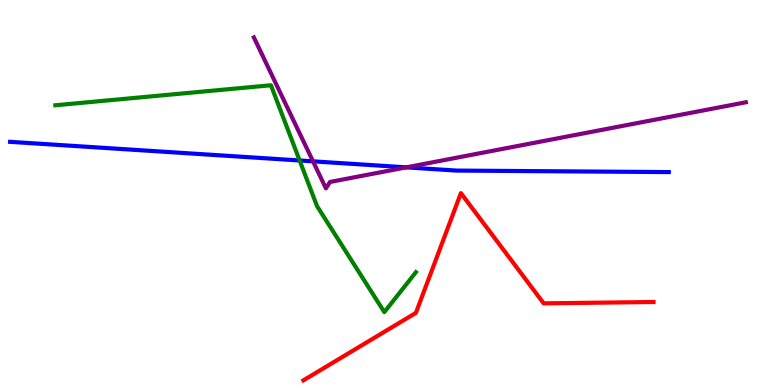[{'lines': ['blue', 'red'], 'intersections': []}, {'lines': ['green', 'red'], 'intersections': []}, {'lines': ['purple', 'red'], 'intersections': []}, {'lines': ['blue', 'green'], 'intersections': [{'x': 3.87, 'y': 5.83}]}, {'lines': ['blue', 'purple'], 'intersections': [{'x': 4.04, 'y': 5.81}, {'x': 5.24, 'y': 5.65}]}, {'lines': ['green', 'purple'], 'intersections': []}]